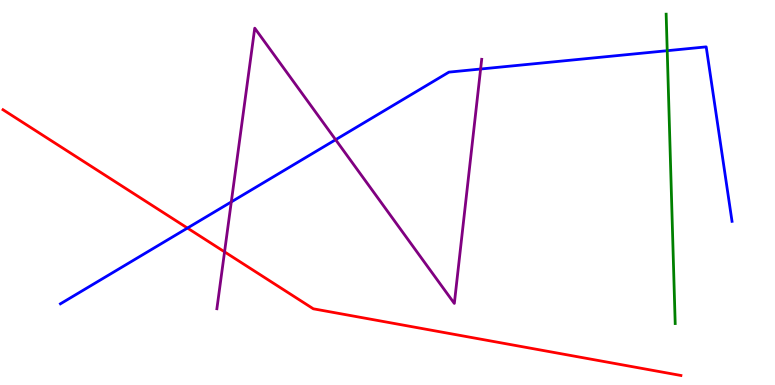[{'lines': ['blue', 'red'], 'intersections': [{'x': 2.42, 'y': 4.08}]}, {'lines': ['green', 'red'], 'intersections': []}, {'lines': ['purple', 'red'], 'intersections': [{'x': 2.9, 'y': 3.46}]}, {'lines': ['blue', 'green'], 'intersections': [{'x': 8.61, 'y': 8.68}]}, {'lines': ['blue', 'purple'], 'intersections': [{'x': 2.98, 'y': 4.76}, {'x': 4.33, 'y': 6.37}, {'x': 6.2, 'y': 8.21}]}, {'lines': ['green', 'purple'], 'intersections': []}]